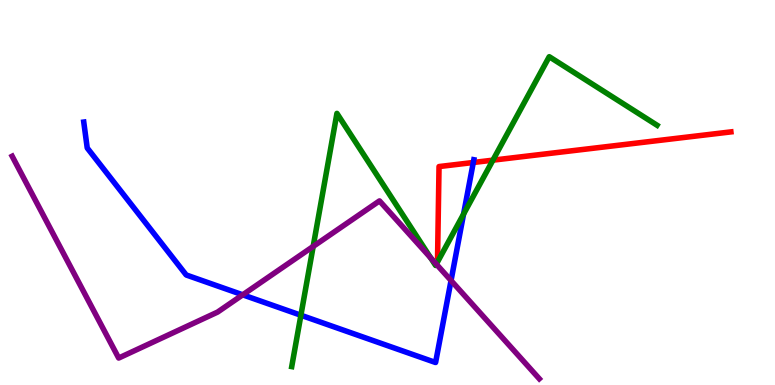[{'lines': ['blue', 'red'], 'intersections': [{'x': 6.11, 'y': 5.78}]}, {'lines': ['green', 'red'], 'intersections': [{'x': 6.36, 'y': 5.84}]}, {'lines': ['purple', 'red'], 'intersections': []}, {'lines': ['blue', 'green'], 'intersections': [{'x': 3.88, 'y': 1.81}, {'x': 5.98, 'y': 4.44}]}, {'lines': ['blue', 'purple'], 'intersections': [{'x': 3.13, 'y': 2.34}, {'x': 5.82, 'y': 2.71}]}, {'lines': ['green', 'purple'], 'intersections': [{'x': 4.04, 'y': 3.6}, {'x': 5.56, 'y': 3.3}, {'x': 5.63, 'y': 3.14}]}]